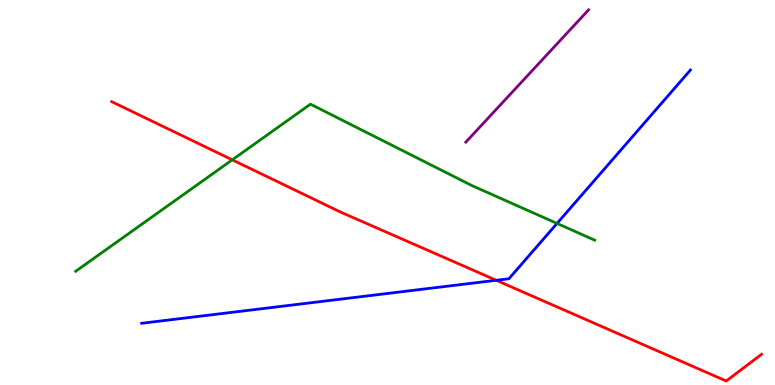[{'lines': ['blue', 'red'], 'intersections': [{'x': 6.4, 'y': 2.72}]}, {'lines': ['green', 'red'], 'intersections': [{'x': 3.0, 'y': 5.85}]}, {'lines': ['purple', 'red'], 'intersections': []}, {'lines': ['blue', 'green'], 'intersections': [{'x': 7.19, 'y': 4.2}]}, {'lines': ['blue', 'purple'], 'intersections': []}, {'lines': ['green', 'purple'], 'intersections': []}]